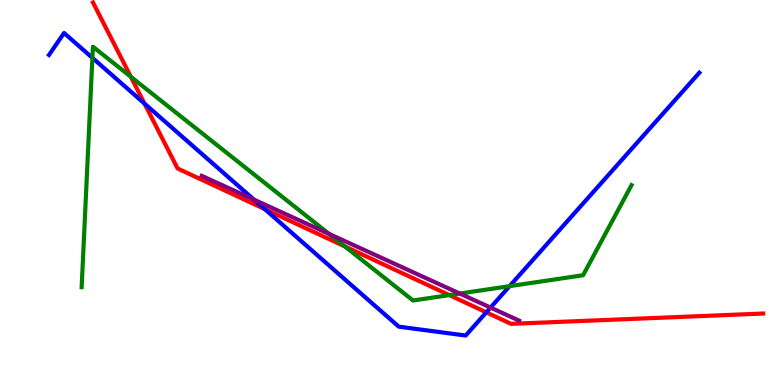[{'lines': ['blue', 'red'], 'intersections': [{'x': 1.86, 'y': 7.31}, {'x': 3.42, 'y': 4.57}, {'x': 6.27, 'y': 1.89}]}, {'lines': ['green', 'red'], 'intersections': [{'x': 1.69, 'y': 8.01}, {'x': 4.45, 'y': 3.6}, {'x': 5.8, 'y': 2.34}]}, {'lines': ['purple', 'red'], 'intersections': []}, {'lines': ['blue', 'green'], 'intersections': [{'x': 1.19, 'y': 8.5}, {'x': 6.58, 'y': 2.57}]}, {'lines': ['blue', 'purple'], 'intersections': [{'x': 3.28, 'y': 4.81}, {'x': 6.33, 'y': 2.01}]}, {'lines': ['green', 'purple'], 'intersections': [{'x': 4.25, 'y': 3.92}, {'x': 5.93, 'y': 2.38}]}]